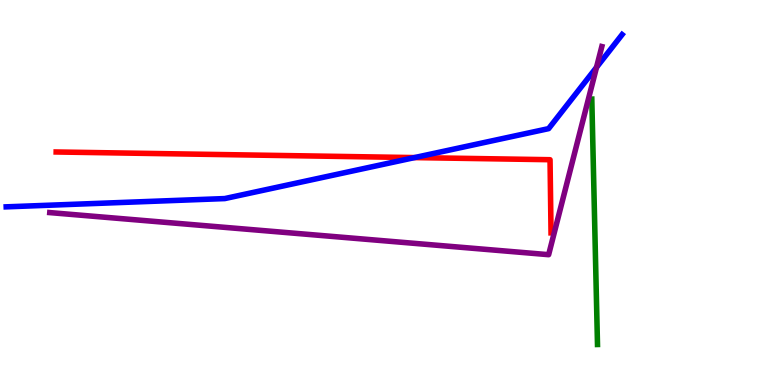[{'lines': ['blue', 'red'], 'intersections': [{'x': 5.35, 'y': 5.91}]}, {'lines': ['green', 'red'], 'intersections': []}, {'lines': ['purple', 'red'], 'intersections': []}, {'lines': ['blue', 'green'], 'intersections': []}, {'lines': ['blue', 'purple'], 'intersections': [{'x': 7.7, 'y': 8.25}]}, {'lines': ['green', 'purple'], 'intersections': []}]